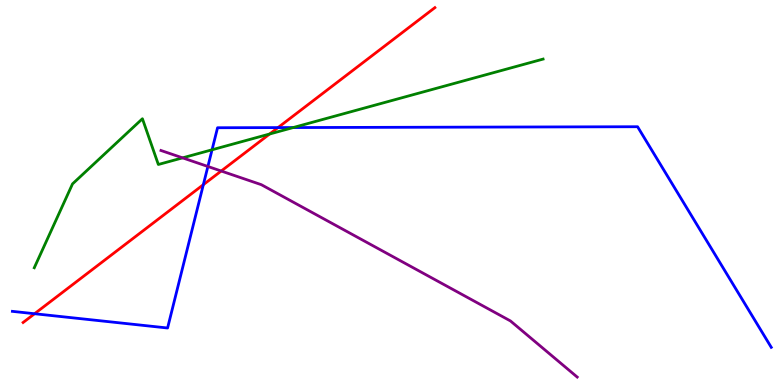[{'lines': ['blue', 'red'], 'intersections': [{'x': 0.446, 'y': 1.85}, {'x': 2.62, 'y': 5.2}, {'x': 3.59, 'y': 6.69}]}, {'lines': ['green', 'red'], 'intersections': [{'x': 3.48, 'y': 6.52}]}, {'lines': ['purple', 'red'], 'intersections': [{'x': 2.85, 'y': 5.56}]}, {'lines': ['blue', 'green'], 'intersections': [{'x': 2.74, 'y': 6.11}, {'x': 3.78, 'y': 6.69}]}, {'lines': ['blue', 'purple'], 'intersections': [{'x': 2.68, 'y': 5.68}]}, {'lines': ['green', 'purple'], 'intersections': [{'x': 2.36, 'y': 5.9}]}]